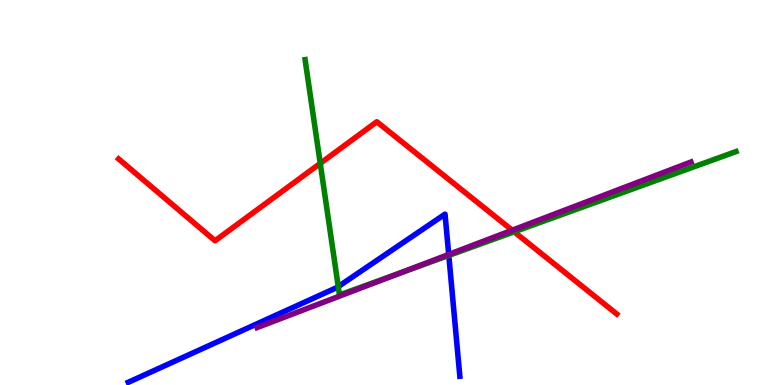[{'lines': ['blue', 'red'], 'intersections': []}, {'lines': ['green', 'red'], 'intersections': [{'x': 4.13, 'y': 5.76}, {'x': 6.63, 'y': 3.98}]}, {'lines': ['purple', 'red'], 'intersections': [{'x': 6.61, 'y': 4.02}]}, {'lines': ['blue', 'green'], 'intersections': [{'x': 4.36, 'y': 2.56}, {'x': 5.79, 'y': 3.37}]}, {'lines': ['blue', 'purple'], 'intersections': [{'x': 5.79, 'y': 3.39}]}, {'lines': ['green', 'purple'], 'intersections': [{'x': 5.14, 'y': 2.89}]}]